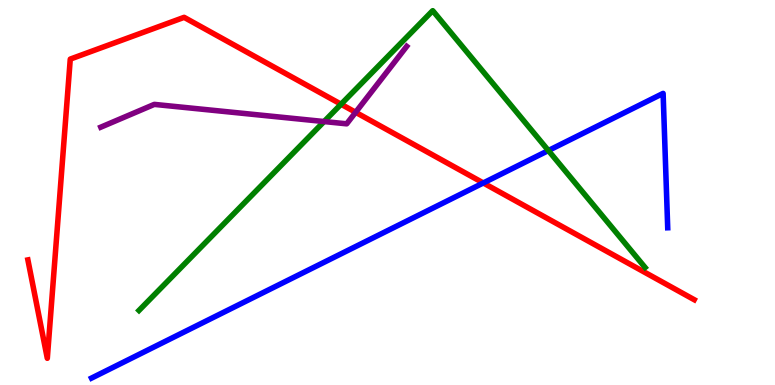[{'lines': ['blue', 'red'], 'intersections': [{'x': 6.24, 'y': 5.25}]}, {'lines': ['green', 'red'], 'intersections': [{'x': 4.4, 'y': 7.29}]}, {'lines': ['purple', 'red'], 'intersections': [{'x': 4.59, 'y': 7.08}]}, {'lines': ['blue', 'green'], 'intersections': [{'x': 7.08, 'y': 6.09}]}, {'lines': ['blue', 'purple'], 'intersections': []}, {'lines': ['green', 'purple'], 'intersections': [{'x': 4.18, 'y': 6.84}]}]